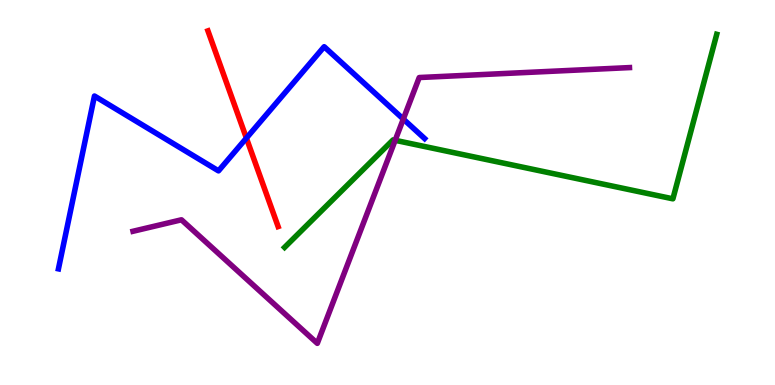[{'lines': ['blue', 'red'], 'intersections': [{'x': 3.18, 'y': 6.41}]}, {'lines': ['green', 'red'], 'intersections': []}, {'lines': ['purple', 'red'], 'intersections': []}, {'lines': ['blue', 'green'], 'intersections': []}, {'lines': ['blue', 'purple'], 'intersections': [{'x': 5.2, 'y': 6.91}]}, {'lines': ['green', 'purple'], 'intersections': [{'x': 5.1, 'y': 6.36}]}]